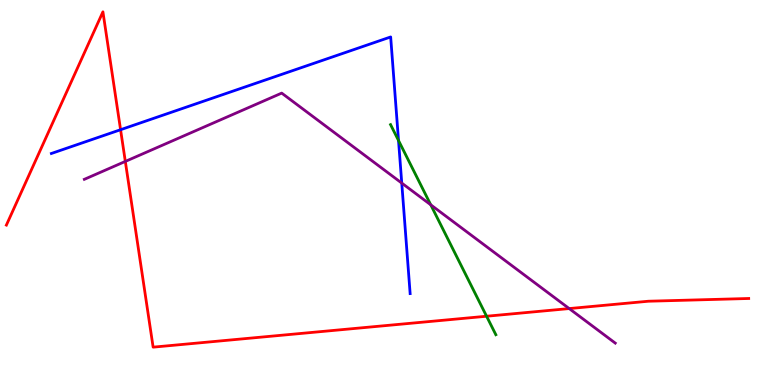[{'lines': ['blue', 'red'], 'intersections': [{'x': 1.56, 'y': 6.63}]}, {'lines': ['green', 'red'], 'intersections': [{'x': 6.28, 'y': 1.79}]}, {'lines': ['purple', 'red'], 'intersections': [{'x': 1.62, 'y': 5.81}, {'x': 7.34, 'y': 1.99}]}, {'lines': ['blue', 'green'], 'intersections': [{'x': 5.14, 'y': 6.35}]}, {'lines': ['blue', 'purple'], 'intersections': [{'x': 5.18, 'y': 5.24}]}, {'lines': ['green', 'purple'], 'intersections': [{'x': 5.56, 'y': 4.68}]}]